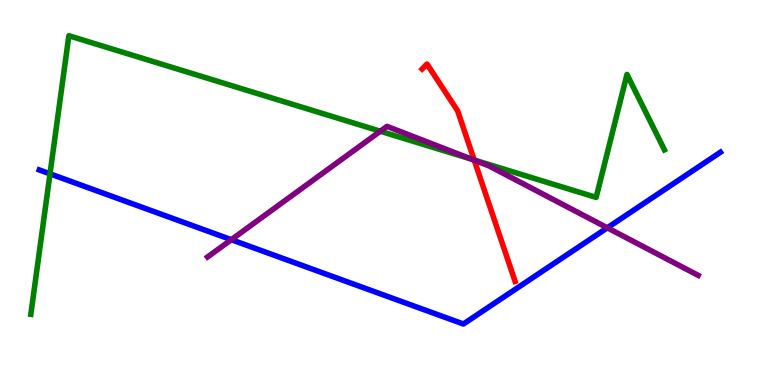[{'lines': ['blue', 'red'], 'intersections': []}, {'lines': ['green', 'red'], 'intersections': [{'x': 6.12, 'y': 5.84}]}, {'lines': ['purple', 'red'], 'intersections': [{'x': 6.12, 'y': 5.84}]}, {'lines': ['blue', 'green'], 'intersections': [{'x': 0.645, 'y': 5.48}]}, {'lines': ['blue', 'purple'], 'intersections': [{'x': 2.98, 'y': 3.77}, {'x': 7.84, 'y': 4.08}]}, {'lines': ['green', 'purple'], 'intersections': [{'x': 4.91, 'y': 6.59}, {'x': 6.09, 'y': 5.86}]}]